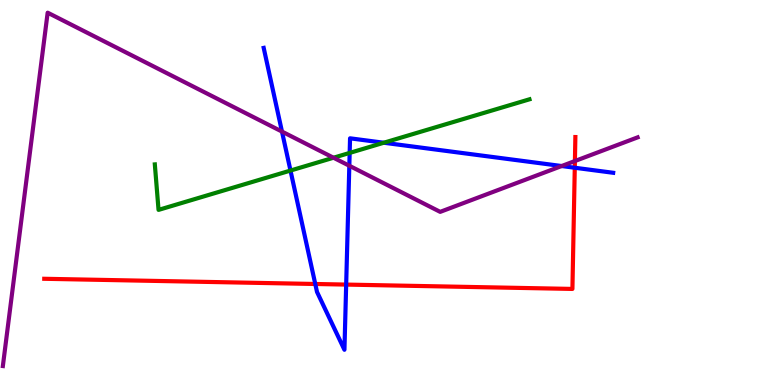[{'lines': ['blue', 'red'], 'intersections': [{'x': 4.07, 'y': 2.62}, {'x': 4.47, 'y': 2.61}, {'x': 7.42, 'y': 5.64}]}, {'lines': ['green', 'red'], 'intersections': []}, {'lines': ['purple', 'red'], 'intersections': [{'x': 7.42, 'y': 5.82}]}, {'lines': ['blue', 'green'], 'intersections': [{'x': 3.75, 'y': 5.57}, {'x': 4.51, 'y': 6.03}, {'x': 4.95, 'y': 6.29}]}, {'lines': ['blue', 'purple'], 'intersections': [{'x': 3.64, 'y': 6.58}, {'x': 4.51, 'y': 5.69}, {'x': 7.25, 'y': 5.69}]}, {'lines': ['green', 'purple'], 'intersections': [{'x': 4.3, 'y': 5.9}]}]